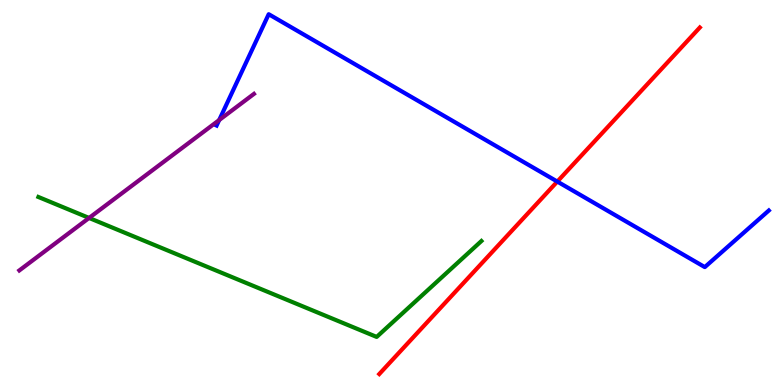[{'lines': ['blue', 'red'], 'intersections': [{'x': 7.19, 'y': 5.28}]}, {'lines': ['green', 'red'], 'intersections': []}, {'lines': ['purple', 'red'], 'intersections': []}, {'lines': ['blue', 'green'], 'intersections': []}, {'lines': ['blue', 'purple'], 'intersections': [{'x': 2.83, 'y': 6.88}]}, {'lines': ['green', 'purple'], 'intersections': [{'x': 1.15, 'y': 4.34}]}]